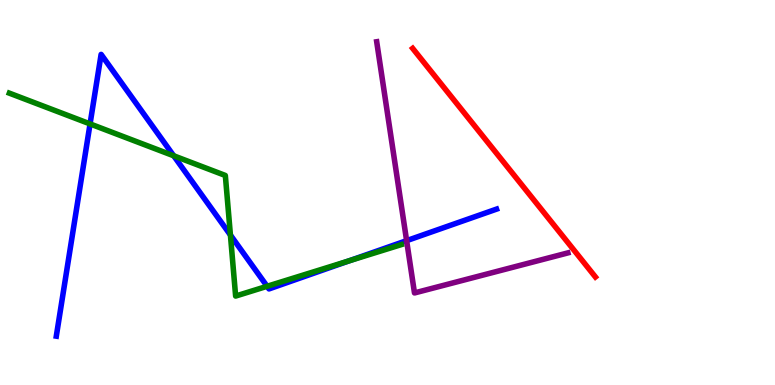[{'lines': ['blue', 'red'], 'intersections': []}, {'lines': ['green', 'red'], 'intersections': []}, {'lines': ['purple', 'red'], 'intersections': []}, {'lines': ['blue', 'green'], 'intersections': [{'x': 1.16, 'y': 6.78}, {'x': 2.24, 'y': 5.95}, {'x': 2.97, 'y': 3.9}, {'x': 3.45, 'y': 2.56}, {'x': 4.51, 'y': 3.23}]}, {'lines': ['blue', 'purple'], 'intersections': [{'x': 5.25, 'y': 3.75}]}, {'lines': ['green', 'purple'], 'intersections': []}]